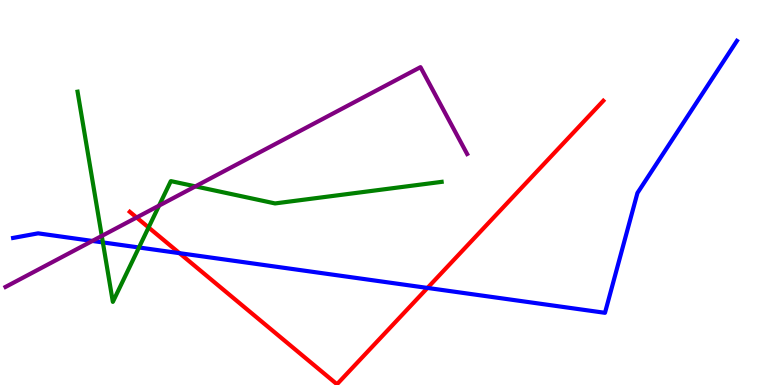[{'lines': ['blue', 'red'], 'intersections': [{'x': 2.32, 'y': 3.42}, {'x': 5.52, 'y': 2.52}]}, {'lines': ['green', 'red'], 'intersections': [{'x': 1.92, 'y': 4.09}]}, {'lines': ['purple', 'red'], 'intersections': [{'x': 1.76, 'y': 4.35}]}, {'lines': ['blue', 'green'], 'intersections': [{'x': 1.33, 'y': 3.7}, {'x': 1.79, 'y': 3.57}]}, {'lines': ['blue', 'purple'], 'intersections': [{'x': 1.19, 'y': 3.74}]}, {'lines': ['green', 'purple'], 'intersections': [{'x': 1.31, 'y': 3.87}, {'x': 2.05, 'y': 4.66}, {'x': 2.52, 'y': 5.16}]}]